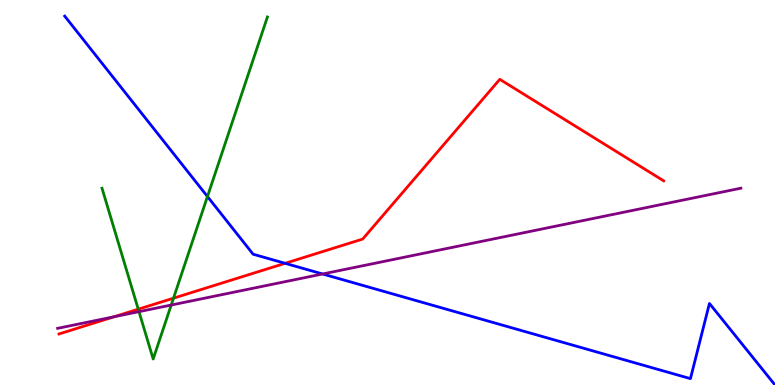[{'lines': ['blue', 'red'], 'intersections': [{'x': 3.68, 'y': 3.16}]}, {'lines': ['green', 'red'], 'intersections': [{'x': 1.78, 'y': 1.97}, {'x': 2.24, 'y': 2.25}]}, {'lines': ['purple', 'red'], 'intersections': [{'x': 1.47, 'y': 1.77}]}, {'lines': ['blue', 'green'], 'intersections': [{'x': 2.68, 'y': 4.9}]}, {'lines': ['blue', 'purple'], 'intersections': [{'x': 4.16, 'y': 2.88}]}, {'lines': ['green', 'purple'], 'intersections': [{'x': 1.79, 'y': 1.91}, {'x': 2.21, 'y': 2.08}]}]